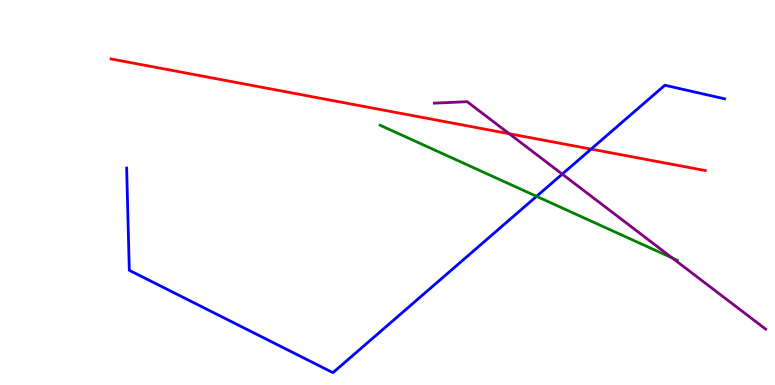[{'lines': ['blue', 'red'], 'intersections': [{'x': 7.63, 'y': 6.13}]}, {'lines': ['green', 'red'], 'intersections': []}, {'lines': ['purple', 'red'], 'intersections': [{'x': 6.57, 'y': 6.53}]}, {'lines': ['blue', 'green'], 'intersections': [{'x': 6.92, 'y': 4.9}]}, {'lines': ['blue', 'purple'], 'intersections': [{'x': 7.25, 'y': 5.48}]}, {'lines': ['green', 'purple'], 'intersections': [{'x': 8.67, 'y': 3.3}]}]